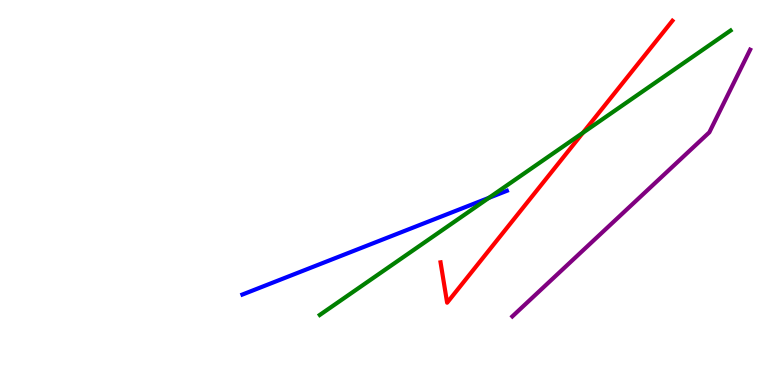[{'lines': ['blue', 'red'], 'intersections': []}, {'lines': ['green', 'red'], 'intersections': [{'x': 7.52, 'y': 6.55}]}, {'lines': ['purple', 'red'], 'intersections': []}, {'lines': ['blue', 'green'], 'intersections': [{'x': 6.31, 'y': 4.86}]}, {'lines': ['blue', 'purple'], 'intersections': []}, {'lines': ['green', 'purple'], 'intersections': []}]